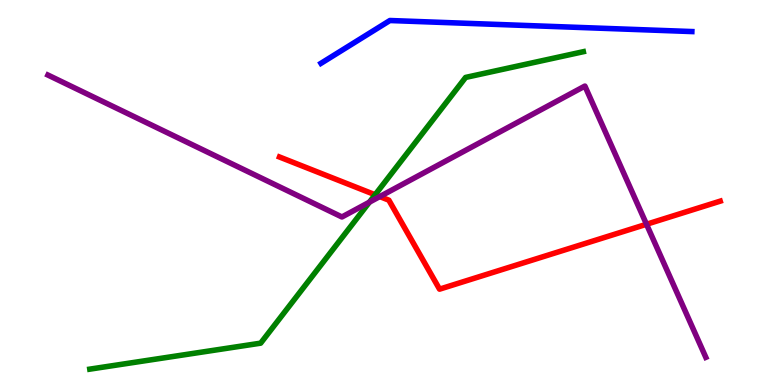[{'lines': ['blue', 'red'], 'intersections': []}, {'lines': ['green', 'red'], 'intersections': [{'x': 4.84, 'y': 4.94}]}, {'lines': ['purple', 'red'], 'intersections': [{'x': 4.9, 'y': 4.89}, {'x': 8.34, 'y': 4.17}]}, {'lines': ['blue', 'green'], 'intersections': []}, {'lines': ['blue', 'purple'], 'intersections': []}, {'lines': ['green', 'purple'], 'intersections': [{'x': 4.77, 'y': 4.75}]}]